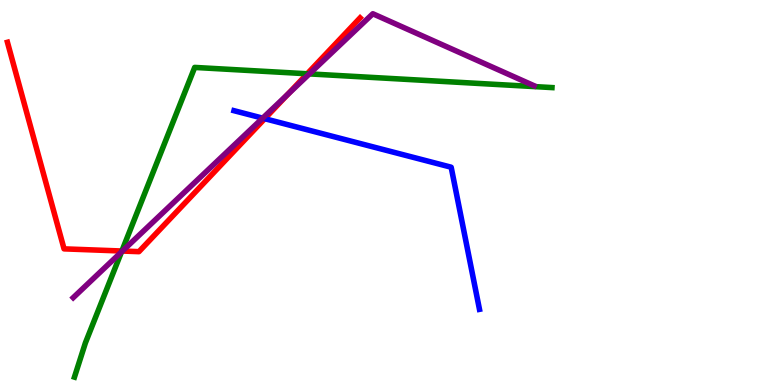[{'lines': ['blue', 'red'], 'intersections': [{'x': 3.42, 'y': 6.92}]}, {'lines': ['green', 'red'], 'intersections': [{'x': 1.57, 'y': 3.48}, {'x': 3.96, 'y': 8.08}]}, {'lines': ['purple', 'red'], 'intersections': [{'x': 1.58, 'y': 3.48}, {'x': 3.71, 'y': 7.54}]}, {'lines': ['blue', 'green'], 'intersections': []}, {'lines': ['blue', 'purple'], 'intersections': [{'x': 3.39, 'y': 6.93}]}, {'lines': ['green', 'purple'], 'intersections': [{'x': 1.57, 'y': 3.46}, {'x': 3.99, 'y': 8.08}]}]